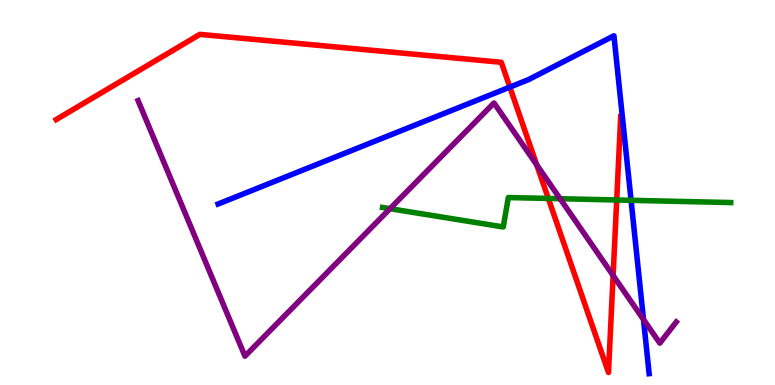[{'lines': ['blue', 'red'], 'intersections': [{'x': 6.58, 'y': 7.74}]}, {'lines': ['green', 'red'], 'intersections': [{'x': 7.08, 'y': 4.85}, {'x': 7.96, 'y': 4.81}]}, {'lines': ['purple', 'red'], 'intersections': [{'x': 6.93, 'y': 5.72}, {'x': 7.91, 'y': 2.84}]}, {'lines': ['blue', 'green'], 'intersections': [{'x': 8.14, 'y': 4.8}]}, {'lines': ['blue', 'purple'], 'intersections': [{'x': 8.3, 'y': 1.7}]}, {'lines': ['green', 'purple'], 'intersections': [{'x': 5.03, 'y': 4.58}, {'x': 7.23, 'y': 4.84}]}]